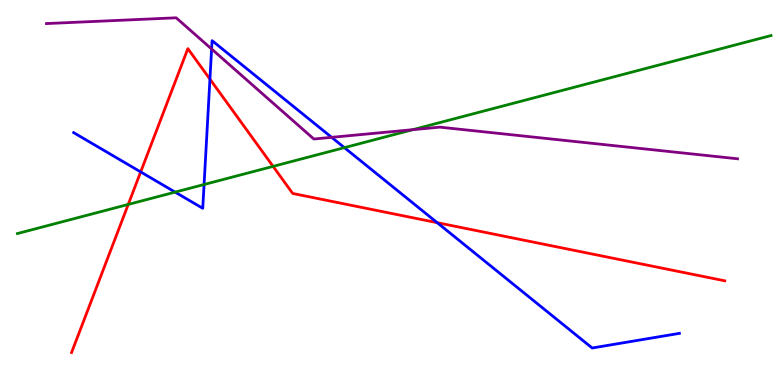[{'lines': ['blue', 'red'], 'intersections': [{'x': 1.82, 'y': 5.53}, {'x': 2.71, 'y': 7.94}, {'x': 5.64, 'y': 4.22}]}, {'lines': ['green', 'red'], 'intersections': [{'x': 1.65, 'y': 4.69}, {'x': 3.52, 'y': 5.68}]}, {'lines': ['purple', 'red'], 'intersections': []}, {'lines': ['blue', 'green'], 'intersections': [{'x': 2.26, 'y': 5.01}, {'x': 2.63, 'y': 5.21}, {'x': 4.44, 'y': 6.17}]}, {'lines': ['blue', 'purple'], 'intersections': [{'x': 2.73, 'y': 8.73}, {'x': 4.28, 'y': 6.43}]}, {'lines': ['green', 'purple'], 'intersections': [{'x': 5.33, 'y': 6.63}]}]